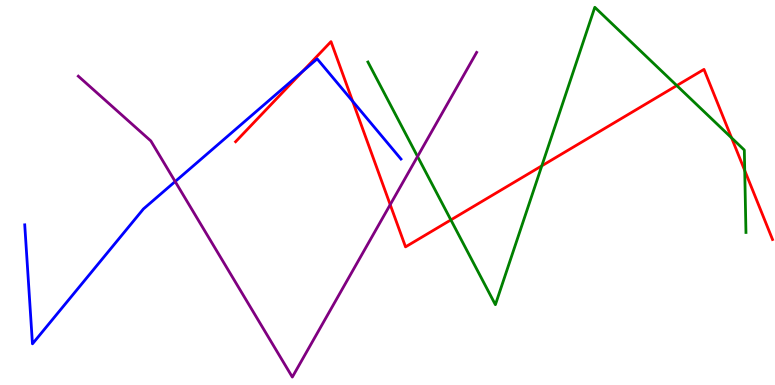[{'lines': ['blue', 'red'], 'intersections': [{'x': 3.9, 'y': 8.14}, {'x': 4.55, 'y': 7.37}]}, {'lines': ['green', 'red'], 'intersections': [{'x': 5.82, 'y': 4.29}, {'x': 6.99, 'y': 5.69}, {'x': 8.73, 'y': 7.78}, {'x': 9.44, 'y': 6.42}, {'x': 9.61, 'y': 5.57}]}, {'lines': ['purple', 'red'], 'intersections': [{'x': 5.03, 'y': 4.68}]}, {'lines': ['blue', 'green'], 'intersections': []}, {'lines': ['blue', 'purple'], 'intersections': [{'x': 2.26, 'y': 5.29}]}, {'lines': ['green', 'purple'], 'intersections': [{'x': 5.39, 'y': 5.94}]}]